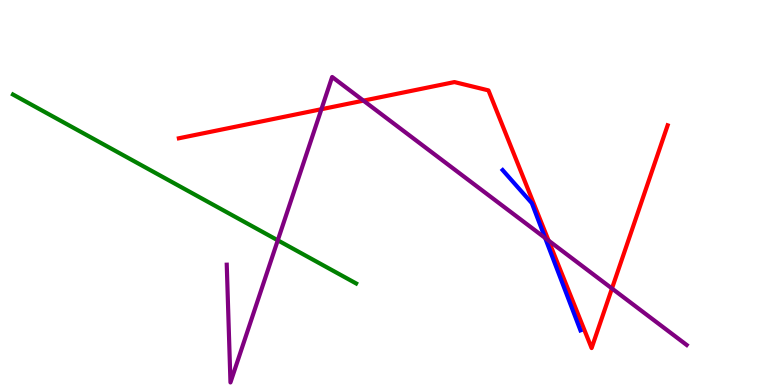[{'lines': ['blue', 'red'], 'intersections': []}, {'lines': ['green', 'red'], 'intersections': []}, {'lines': ['purple', 'red'], 'intersections': [{'x': 4.15, 'y': 7.16}, {'x': 4.69, 'y': 7.39}, {'x': 7.08, 'y': 3.75}, {'x': 7.9, 'y': 2.51}]}, {'lines': ['blue', 'green'], 'intersections': []}, {'lines': ['blue', 'purple'], 'intersections': [{'x': 7.03, 'y': 3.82}]}, {'lines': ['green', 'purple'], 'intersections': [{'x': 3.58, 'y': 3.76}]}]